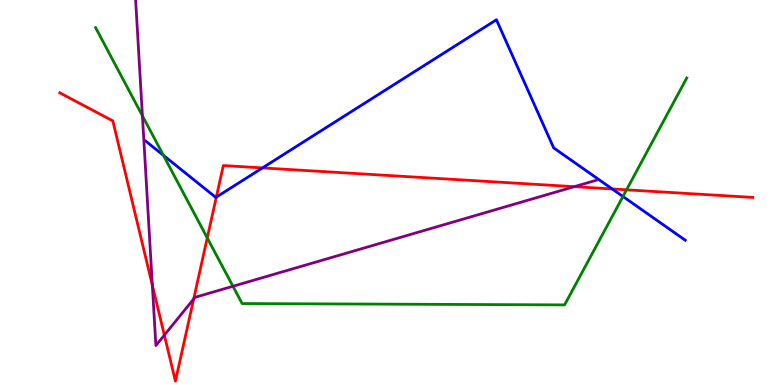[{'lines': ['blue', 'red'], 'intersections': [{'x': 2.79, 'y': 4.88}, {'x': 3.39, 'y': 5.64}, {'x': 7.9, 'y': 5.09}]}, {'lines': ['green', 'red'], 'intersections': [{'x': 2.67, 'y': 3.82}, {'x': 8.08, 'y': 5.07}]}, {'lines': ['purple', 'red'], 'intersections': [{'x': 1.97, 'y': 2.59}, {'x': 2.12, 'y': 1.3}, {'x': 2.5, 'y': 2.23}, {'x': 7.41, 'y': 5.15}]}, {'lines': ['blue', 'green'], 'intersections': [{'x': 2.11, 'y': 5.97}, {'x': 8.04, 'y': 4.9}]}, {'lines': ['blue', 'purple'], 'intersections': []}, {'lines': ['green', 'purple'], 'intersections': [{'x': 1.84, 'y': 6.99}, {'x': 3.01, 'y': 2.56}]}]